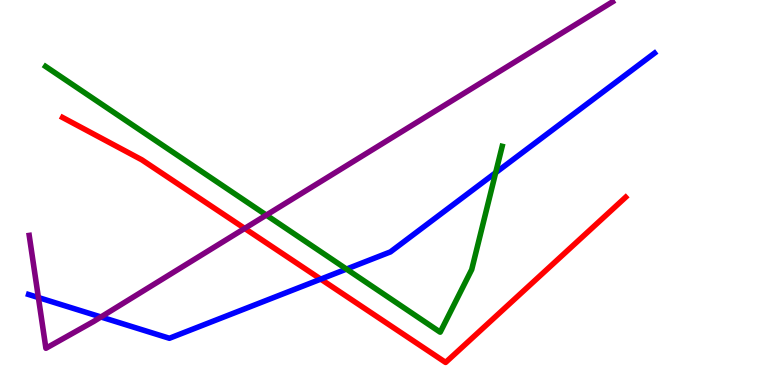[{'lines': ['blue', 'red'], 'intersections': [{'x': 4.14, 'y': 2.75}]}, {'lines': ['green', 'red'], 'intersections': []}, {'lines': ['purple', 'red'], 'intersections': [{'x': 3.16, 'y': 4.07}]}, {'lines': ['blue', 'green'], 'intersections': [{'x': 4.47, 'y': 3.01}, {'x': 6.4, 'y': 5.51}]}, {'lines': ['blue', 'purple'], 'intersections': [{'x': 0.495, 'y': 2.27}, {'x': 1.3, 'y': 1.77}]}, {'lines': ['green', 'purple'], 'intersections': [{'x': 3.44, 'y': 4.41}]}]